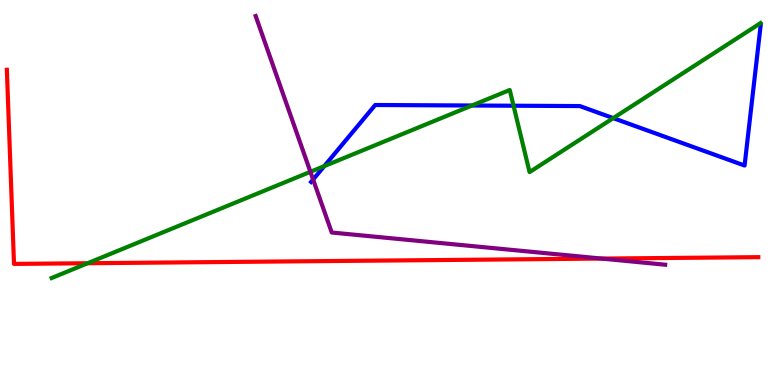[{'lines': ['blue', 'red'], 'intersections': []}, {'lines': ['green', 'red'], 'intersections': [{'x': 1.13, 'y': 3.16}]}, {'lines': ['purple', 'red'], 'intersections': [{'x': 7.76, 'y': 3.28}]}, {'lines': ['blue', 'green'], 'intersections': [{'x': 4.18, 'y': 5.69}, {'x': 6.09, 'y': 7.26}, {'x': 6.63, 'y': 7.25}, {'x': 7.91, 'y': 6.93}]}, {'lines': ['blue', 'purple'], 'intersections': [{'x': 4.04, 'y': 5.34}]}, {'lines': ['green', 'purple'], 'intersections': [{'x': 4.01, 'y': 5.54}]}]